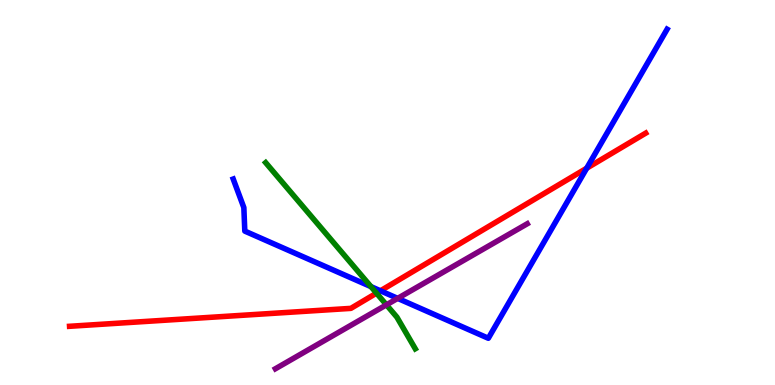[{'lines': ['blue', 'red'], 'intersections': [{'x': 4.91, 'y': 2.45}, {'x': 7.57, 'y': 5.63}]}, {'lines': ['green', 'red'], 'intersections': [{'x': 4.86, 'y': 2.39}]}, {'lines': ['purple', 'red'], 'intersections': []}, {'lines': ['blue', 'green'], 'intersections': [{'x': 4.79, 'y': 2.56}]}, {'lines': ['blue', 'purple'], 'intersections': [{'x': 5.13, 'y': 2.25}]}, {'lines': ['green', 'purple'], 'intersections': [{'x': 4.99, 'y': 2.08}]}]